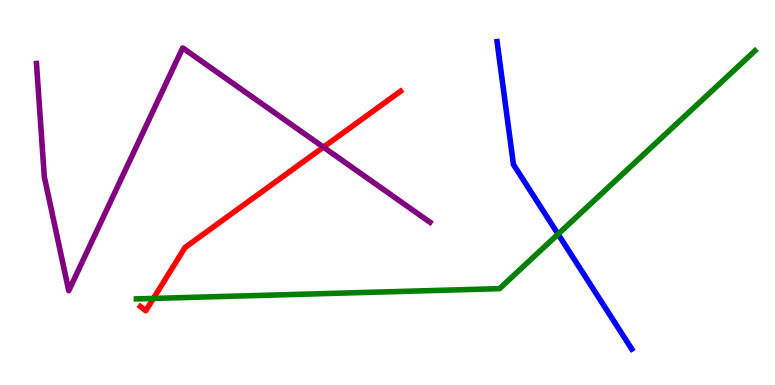[{'lines': ['blue', 'red'], 'intersections': []}, {'lines': ['green', 'red'], 'intersections': [{'x': 1.98, 'y': 2.25}]}, {'lines': ['purple', 'red'], 'intersections': [{'x': 4.17, 'y': 6.18}]}, {'lines': ['blue', 'green'], 'intersections': [{'x': 7.2, 'y': 3.92}]}, {'lines': ['blue', 'purple'], 'intersections': []}, {'lines': ['green', 'purple'], 'intersections': []}]